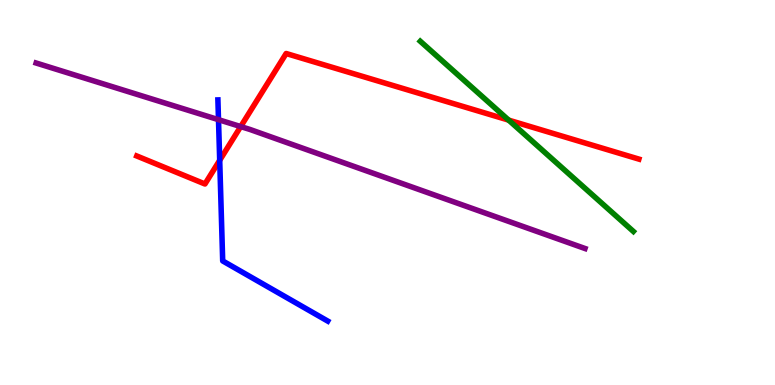[{'lines': ['blue', 'red'], 'intersections': [{'x': 2.83, 'y': 5.84}]}, {'lines': ['green', 'red'], 'intersections': [{'x': 6.56, 'y': 6.88}]}, {'lines': ['purple', 'red'], 'intersections': [{'x': 3.11, 'y': 6.71}]}, {'lines': ['blue', 'green'], 'intersections': []}, {'lines': ['blue', 'purple'], 'intersections': [{'x': 2.82, 'y': 6.89}]}, {'lines': ['green', 'purple'], 'intersections': []}]